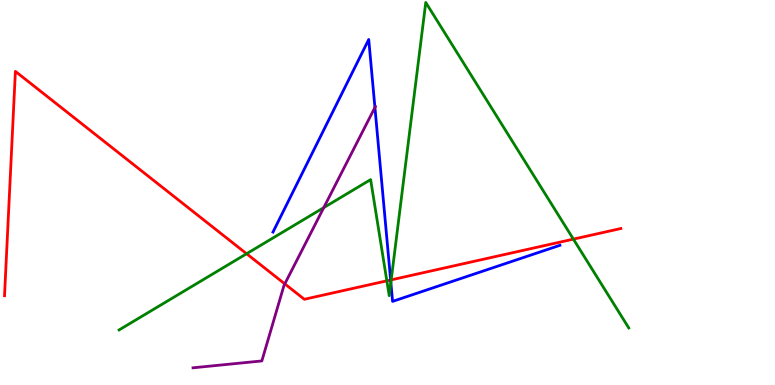[{'lines': ['blue', 'red'], 'intersections': [{'x': 5.04, 'y': 2.73}]}, {'lines': ['green', 'red'], 'intersections': [{'x': 3.18, 'y': 3.41}, {'x': 4.99, 'y': 2.71}, {'x': 5.05, 'y': 2.73}, {'x': 7.4, 'y': 3.79}]}, {'lines': ['purple', 'red'], 'intersections': [{'x': 3.67, 'y': 2.63}]}, {'lines': ['blue', 'green'], 'intersections': [{'x': 5.04, 'y': 2.66}]}, {'lines': ['blue', 'purple'], 'intersections': [{'x': 4.84, 'y': 7.21}]}, {'lines': ['green', 'purple'], 'intersections': [{'x': 4.18, 'y': 4.61}]}]